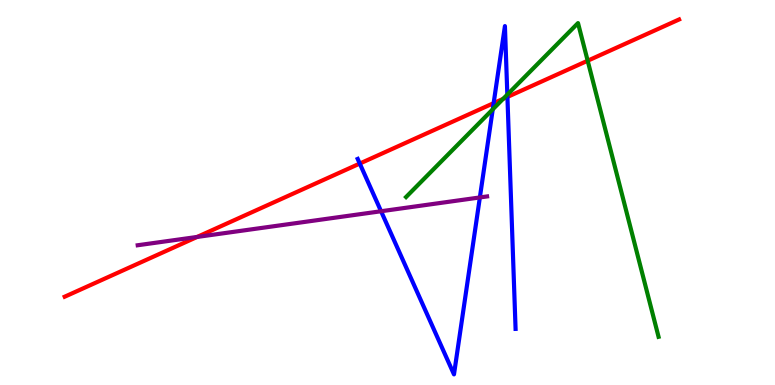[{'lines': ['blue', 'red'], 'intersections': [{'x': 4.64, 'y': 5.75}, {'x': 6.37, 'y': 7.32}, {'x': 6.55, 'y': 7.48}]}, {'lines': ['green', 'red'], 'intersections': [{'x': 6.49, 'y': 7.43}, {'x': 7.58, 'y': 8.42}]}, {'lines': ['purple', 'red'], 'intersections': [{'x': 2.54, 'y': 3.85}]}, {'lines': ['blue', 'green'], 'intersections': [{'x': 6.36, 'y': 7.16}, {'x': 6.55, 'y': 7.54}]}, {'lines': ['blue', 'purple'], 'intersections': [{'x': 4.92, 'y': 4.51}, {'x': 6.19, 'y': 4.87}]}, {'lines': ['green', 'purple'], 'intersections': []}]